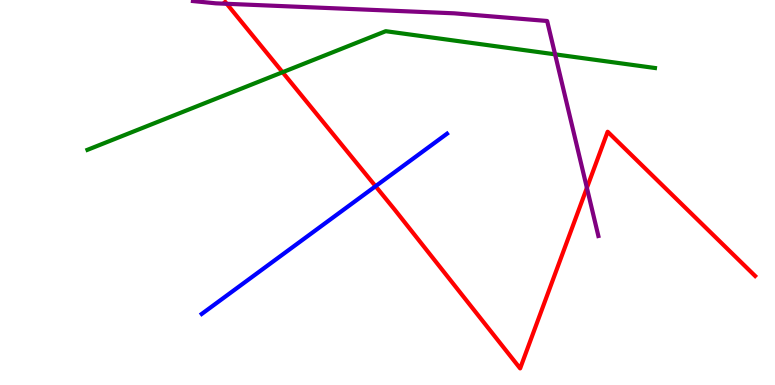[{'lines': ['blue', 'red'], 'intersections': [{'x': 4.85, 'y': 5.16}]}, {'lines': ['green', 'red'], 'intersections': [{'x': 3.65, 'y': 8.12}]}, {'lines': ['purple', 'red'], 'intersections': [{'x': 2.93, 'y': 9.9}, {'x': 7.57, 'y': 5.12}]}, {'lines': ['blue', 'green'], 'intersections': []}, {'lines': ['blue', 'purple'], 'intersections': []}, {'lines': ['green', 'purple'], 'intersections': [{'x': 7.16, 'y': 8.59}]}]